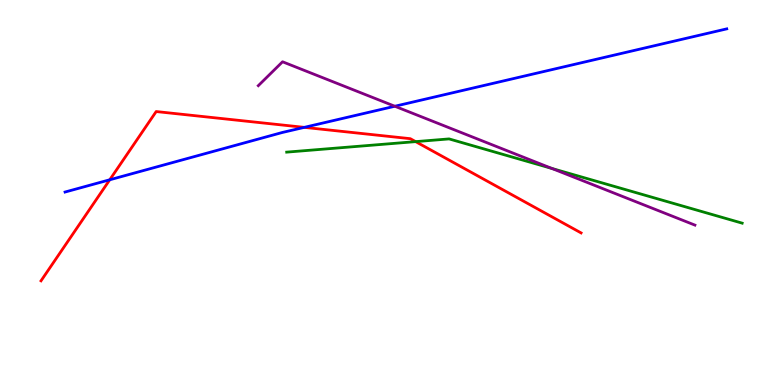[{'lines': ['blue', 'red'], 'intersections': [{'x': 1.42, 'y': 5.33}, {'x': 3.93, 'y': 6.69}]}, {'lines': ['green', 'red'], 'intersections': [{'x': 5.36, 'y': 6.32}]}, {'lines': ['purple', 'red'], 'intersections': []}, {'lines': ['blue', 'green'], 'intersections': []}, {'lines': ['blue', 'purple'], 'intersections': [{'x': 5.09, 'y': 7.24}]}, {'lines': ['green', 'purple'], 'intersections': [{'x': 7.12, 'y': 5.62}]}]